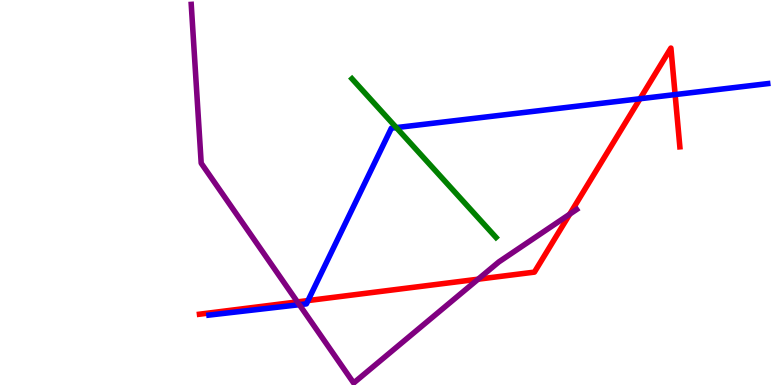[{'lines': ['blue', 'red'], 'intersections': [{'x': 3.97, 'y': 2.19}, {'x': 8.26, 'y': 7.44}, {'x': 8.71, 'y': 7.54}]}, {'lines': ['green', 'red'], 'intersections': []}, {'lines': ['purple', 'red'], 'intersections': [{'x': 3.84, 'y': 2.16}, {'x': 6.17, 'y': 2.75}, {'x': 7.35, 'y': 4.44}]}, {'lines': ['blue', 'green'], 'intersections': [{'x': 5.11, 'y': 6.69}]}, {'lines': ['blue', 'purple'], 'intersections': [{'x': 3.86, 'y': 2.09}]}, {'lines': ['green', 'purple'], 'intersections': []}]